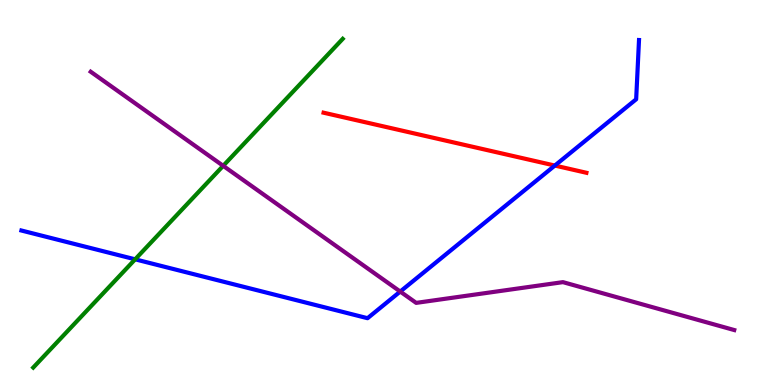[{'lines': ['blue', 'red'], 'intersections': [{'x': 7.16, 'y': 5.7}]}, {'lines': ['green', 'red'], 'intersections': []}, {'lines': ['purple', 'red'], 'intersections': []}, {'lines': ['blue', 'green'], 'intersections': [{'x': 1.74, 'y': 3.26}]}, {'lines': ['blue', 'purple'], 'intersections': [{'x': 5.16, 'y': 2.43}]}, {'lines': ['green', 'purple'], 'intersections': [{'x': 2.88, 'y': 5.69}]}]